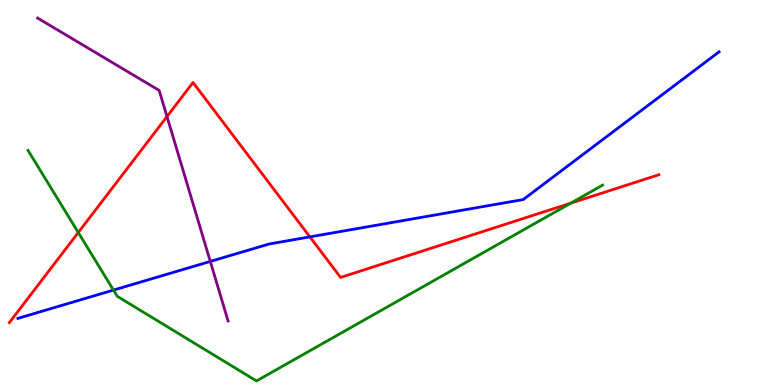[{'lines': ['blue', 'red'], 'intersections': [{'x': 4.0, 'y': 3.85}]}, {'lines': ['green', 'red'], 'intersections': [{'x': 1.01, 'y': 3.96}, {'x': 7.36, 'y': 4.72}]}, {'lines': ['purple', 'red'], 'intersections': [{'x': 2.15, 'y': 6.97}]}, {'lines': ['blue', 'green'], 'intersections': [{'x': 1.46, 'y': 2.47}]}, {'lines': ['blue', 'purple'], 'intersections': [{'x': 2.71, 'y': 3.21}]}, {'lines': ['green', 'purple'], 'intersections': []}]